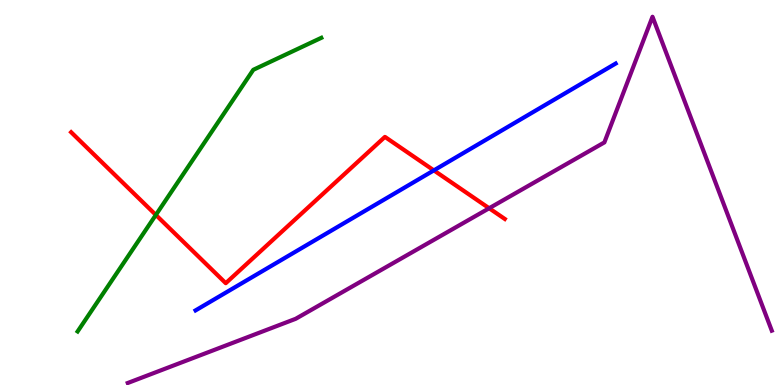[{'lines': ['blue', 'red'], 'intersections': [{'x': 5.6, 'y': 5.57}]}, {'lines': ['green', 'red'], 'intersections': [{'x': 2.01, 'y': 4.42}]}, {'lines': ['purple', 'red'], 'intersections': [{'x': 6.31, 'y': 4.59}]}, {'lines': ['blue', 'green'], 'intersections': []}, {'lines': ['blue', 'purple'], 'intersections': []}, {'lines': ['green', 'purple'], 'intersections': []}]